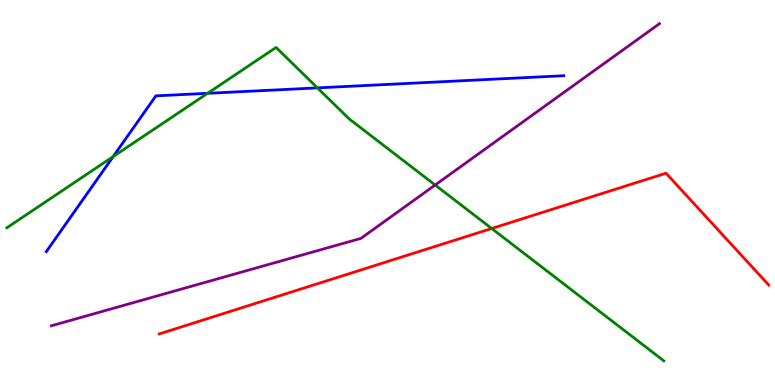[{'lines': ['blue', 'red'], 'intersections': []}, {'lines': ['green', 'red'], 'intersections': [{'x': 6.34, 'y': 4.06}]}, {'lines': ['purple', 'red'], 'intersections': []}, {'lines': ['blue', 'green'], 'intersections': [{'x': 1.46, 'y': 5.93}, {'x': 2.68, 'y': 7.58}, {'x': 4.1, 'y': 7.72}]}, {'lines': ['blue', 'purple'], 'intersections': []}, {'lines': ['green', 'purple'], 'intersections': [{'x': 5.61, 'y': 5.19}]}]